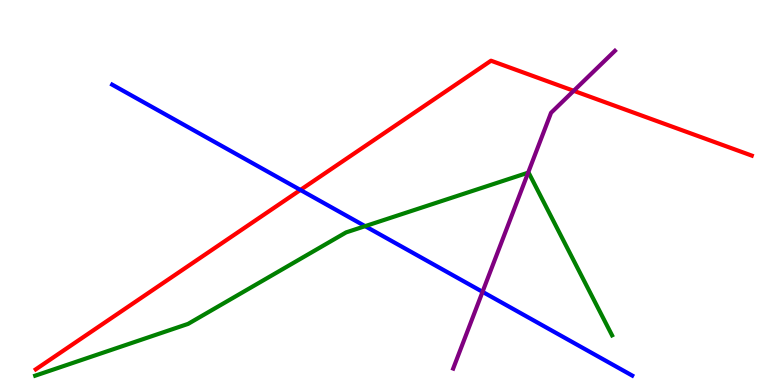[{'lines': ['blue', 'red'], 'intersections': [{'x': 3.88, 'y': 5.07}]}, {'lines': ['green', 'red'], 'intersections': []}, {'lines': ['purple', 'red'], 'intersections': [{'x': 7.4, 'y': 7.64}]}, {'lines': ['blue', 'green'], 'intersections': [{'x': 4.71, 'y': 4.13}]}, {'lines': ['blue', 'purple'], 'intersections': [{'x': 6.23, 'y': 2.42}]}, {'lines': ['green', 'purple'], 'intersections': [{'x': 6.81, 'y': 5.52}]}]